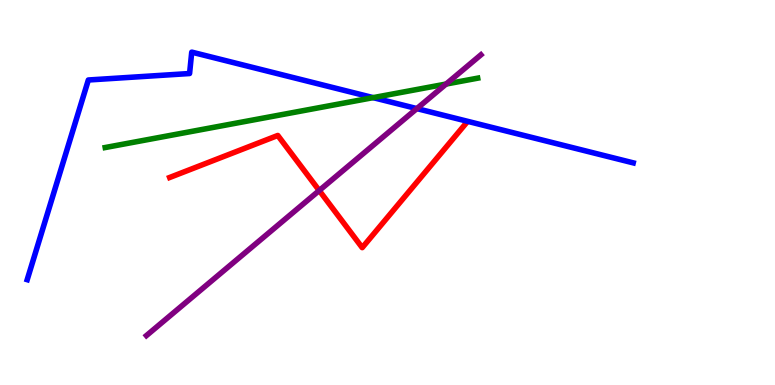[{'lines': ['blue', 'red'], 'intersections': []}, {'lines': ['green', 'red'], 'intersections': []}, {'lines': ['purple', 'red'], 'intersections': [{'x': 4.12, 'y': 5.05}]}, {'lines': ['blue', 'green'], 'intersections': [{'x': 4.81, 'y': 7.46}]}, {'lines': ['blue', 'purple'], 'intersections': [{'x': 5.38, 'y': 7.18}]}, {'lines': ['green', 'purple'], 'intersections': [{'x': 5.76, 'y': 7.82}]}]